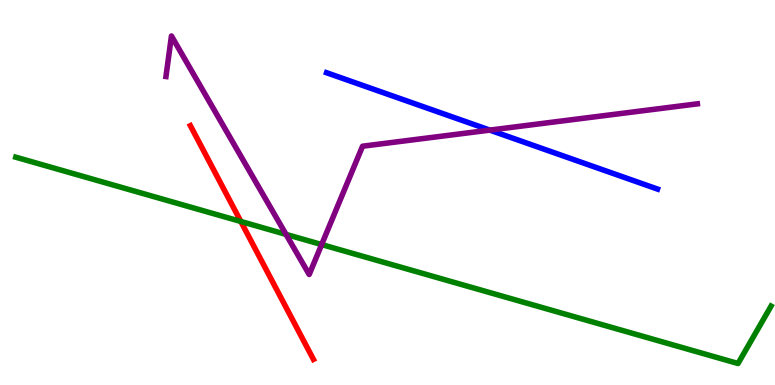[{'lines': ['blue', 'red'], 'intersections': []}, {'lines': ['green', 'red'], 'intersections': [{'x': 3.11, 'y': 4.25}]}, {'lines': ['purple', 'red'], 'intersections': []}, {'lines': ['blue', 'green'], 'intersections': []}, {'lines': ['blue', 'purple'], 'intersections': [{'x': 6.32, 'y': 6.62}]}, {'lines': ['green', 'purple'], 'intersections': [{'x': 3.69, 'y': 3.91}, {'x': 4.15, 'y': 3.65}]}]